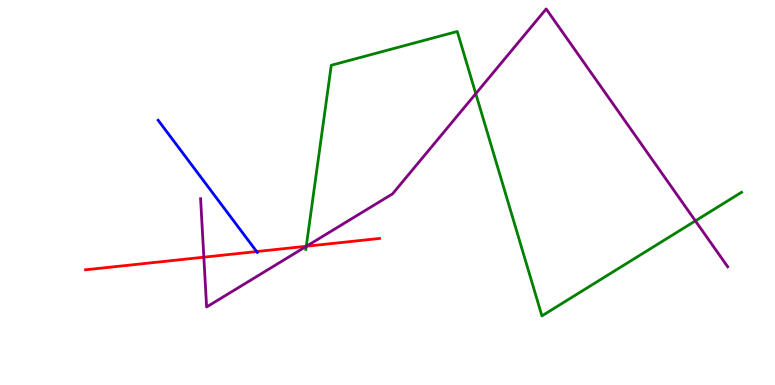[{'lines': ['blue', 'red'], 'intersections': [{'x': 3.31, 'y': 3.47}]}, {'lines': ['green', 'red'], 'intersections': [{'x': 3.95, 'y': 3.6}]}, {'lines': ['purple', 'red'], 'intersections': [{'x': 2.63, 'y': 3.32}, {'x': 3.95, 'y': 3.6}]}, {'lines': ['blue', 'green'], 'intersections': []}, {'lines': ['blue', 'purple'], 'intersections': []}, {'lines': ['green', 'purple'], 'intersections': [{'x': 3.95, 'y': 3.6}, {'x': 6.14, 'y': 7.57}, {'x': 8.97, 'y': 4.26}]}]